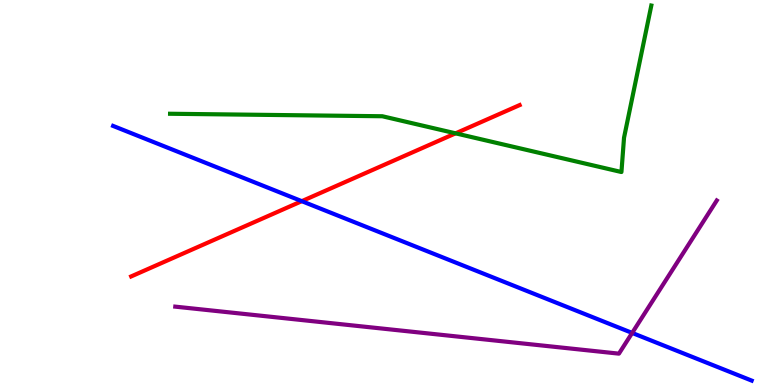[{'lines': ['blue', 'red'], 'intersections': [{'x': 3.89, 'y': 4.77}]}, {'lines': ['green', 'red'], 'intersections': [{'x': 5.88, 'y': 6.54}]}, {'lines': ['purple', 'red'], 'intersections': []}, {'lines': ['blue', 'green'], 'intersections': []}, {'lines': ['blue', 'purple'], 'intersections': [{'x': 8.16, 'y': 1.35}]}, {'lines': ['green', 'purple'], 'intersections': []}]